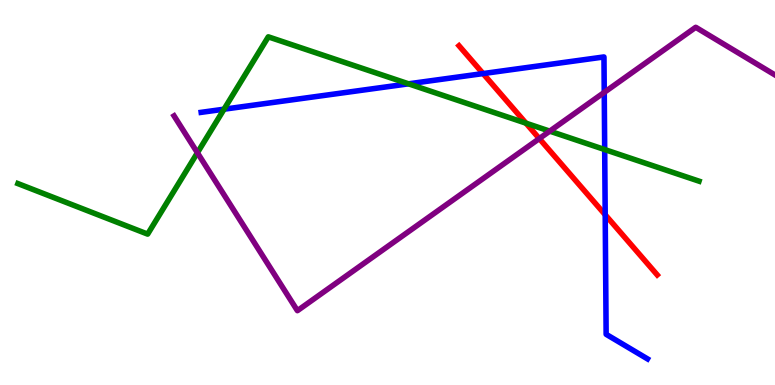[{'lines': ['blue', 'red'], 'intersections': [{'x': 6.23, 'y': 8.09}, {'x': 7.81, 'y': 4.42}]}, {'lines': ['green', 'red'], 'intersections': [{'x': 6.79, 'y': 6.8}]}, {'lines': ['purple', 'red'], 'intersections': [{'x': 6.96, 'y': 6.4}]}, {'lines': ['blue', 'green'], 'intersections': [{'x': 2.89, 'y': 7.16}, {'x': 5.27, 'y': 7.82}, {'x': 7.8, 'y': 6.12}]}, {'lines': ['blue', 'purple'], 'intersections': [{'x': 7.8, 'y': 7.6}]}, {'lines': ['green', 'purple'], 'intersections': [{'x': 2.55, 'y': 6.03}, {'x': 7.09, 'y': 6.59}]}]